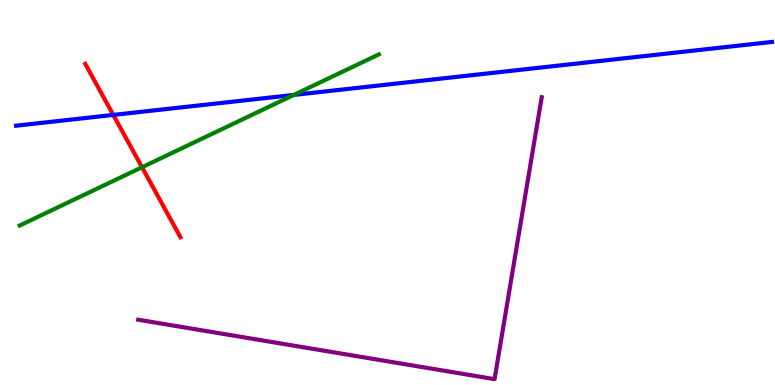[{'lines': ['blue', 'red'], 'intersections': [{'x': 1.46, 'y': 7.02}]}, {'lines': ['green', 'red'], 'intersections': [{'x': 1.83, 'y': 5.66}]}, {'lines': ['purple', 'red'], 'intersections': []}, {'lines': ['blue', 'green'], 'intersections': [{'x': 3.79, 'y': 7.53}]}, {'lines': ['blue', 'purple'], 'intersections': []}, {'lines': ['green', 'purple'], 'intersections': []}]